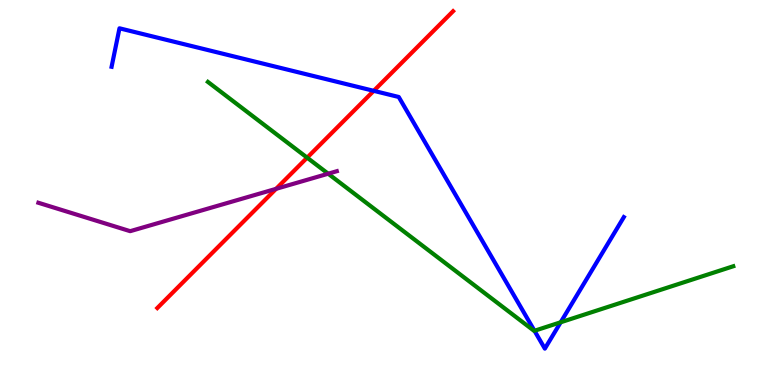[{'lines': ['blue', 'red'], 'intersections': [{'x': 4.82, 'y': 7.64}]}, {'lines': ['green', 'red'], 'intersections': [{'x': 3.96, 'y': 5.9}]}, {'lines': ['purple', 'red'], 'intersections': [{'x': 3.56, 'y': 5.1}]}, {'lines': ['blue', 'green'], 'intersections': [{'x': 6.9, 'y': 1.41}, {'x': 7.23, 'y': 1.63}]}, {'lines': ['blue', 'purple'], 'intersections': []}, {'lines': ['green', 'purple'], 'intersections': [{'x': 4.23, 'y': 5.49}]}]